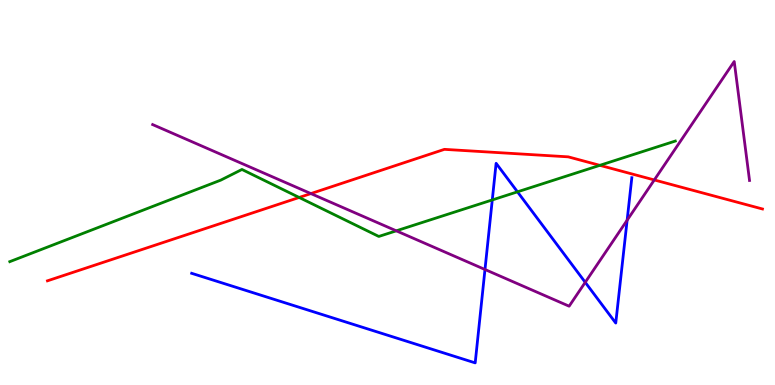[{'lines': ['blue', 'red'], 'intersections': []}, {'lines': ['green', 'red'], 'intersections': [{'x': 3.86, 'y': 4.87}, {'x': 7.74, 'y': 5.71}]}, {'lines': ['purple', 'red'], 'intersections': [{'x': 4.01, 'y': 4.97}, {'x': 8.44, 'y': 5.33}]}, {'lines': ['blue', 'green'], 'intersections': [{'x': 6.35, 'y': 4.81}, {'x': 6.68, 'y': 5.02}]}, {'lines': ['blue', 'purple'], 'intersections': [{'x': 6.26, 'y': 3.0}, {'x': 7.55, 'y': 2.67}, {'x': 8.09, 'y': 4.28}]}, {'lines': ['green', 'purple'], 'intersections': [{'x': 5.11, 'y': 4.0}]}]